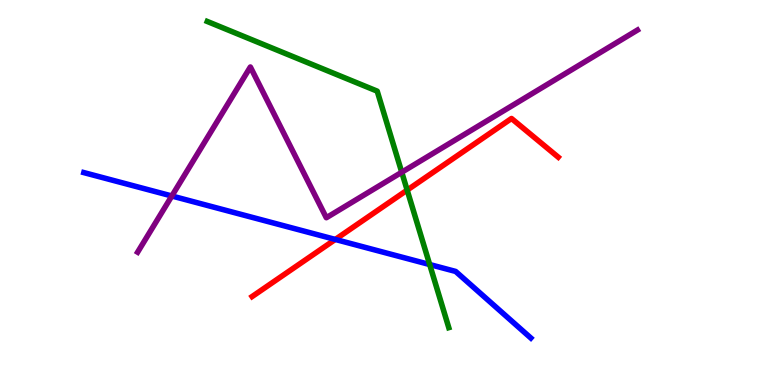[{'lines': ['blue', 'red'], 'intersections': [{'x': 4.33, 'y': 3.78}]}, {'lines': ['green', 'red'], 'intersections': [{'x': 5.25, 'y': 5.06}]}, {'lines': ['purple', 'red'], 'intersections': []}, {'lines': ['blue', 'green'], 'intersections': [{'x': 5.54, 'y': 3.13}]}, {'lines': ['blue', 'purple'], 'intersections': [{'x': 2.22, 'y': 4.91}]}, {'lines': ['green', 'purple'], 'intersections': [{'x': 5.18, 'y': 5.53}]}]